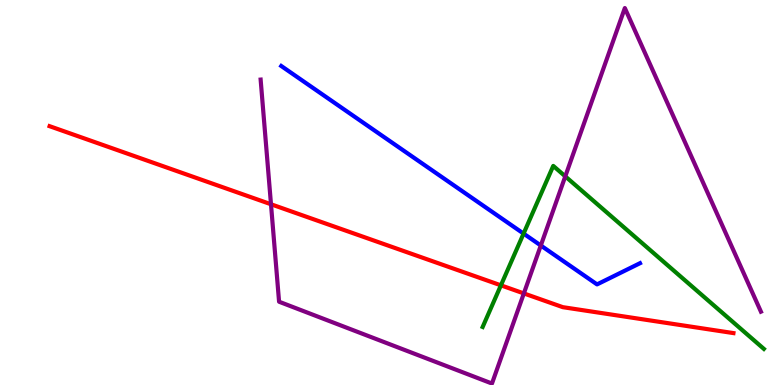[{'lines': ['blue', 'red'], 'intersections': []}, {'lines': ['green', 'red'], 'intersections': [{'x': 6.46, 'y': 2.59}]}, {'lines': ['purple', 'red'], 'intersections': [{'x': 3.5, 'y': 4.69}, {'x': 6.76, 'y': 2.38}]}, {'lines': ['blue', 'green'], 'intersections': [{'x': 6.76, 'y': 3.93}]}, {'lines': ['blue', 'purple'], 'intersections': [{'x': 6.98, 'y': 3.62}]}, {'lines': ['green', 'purple'], 'intersections': [{'x': 7.29, 'y': 5.42}]}]